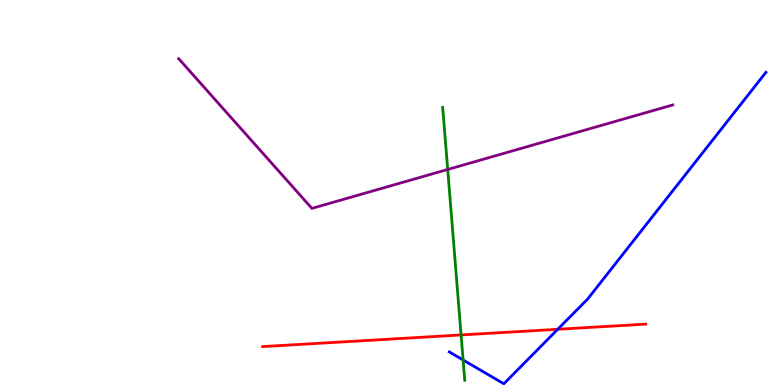[{'lines': ['blue', 'red'], 'intersections': [{'x': 7.2, 'y': 1.45}]}, {'lines': ['green', 'red'], 'intersections': [{'x': 5.95, 'y': 1.3}]}, {'lines': ['purple', 'red'], 'intersections': []}, {'lines': ['blue', 'green'], 'intersections': [{'x': 5.98, 'y': 0.65}]}, {'lines': ['blue', 'purple'], 'intersections': []}, {'lines': ['green', 'purple'], 'intersections': [{'x': 5.78, 'y': 5.6}]}]